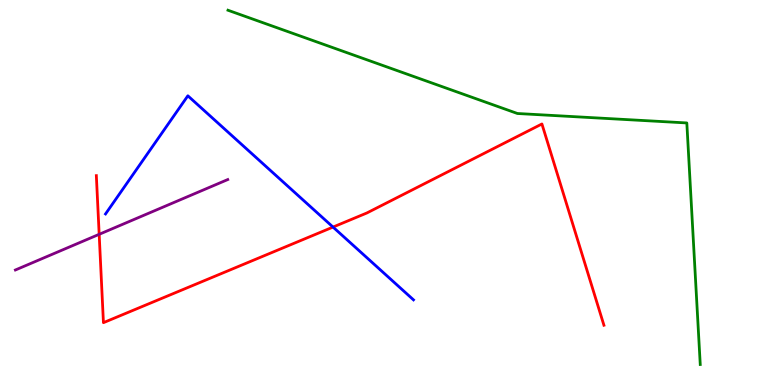[{'lines': ['blue', 'red'], 'intersections': [{'x': 4.3, 'y': 4.1}]}, {'lines': ['green', 'red'], 'intersections': []}, {'lines': ['purple', 'red'], 'intersections': [{'x': 1.28, 'y': 3.91}]}, {'lines': ['blue', 'green'], 'intersections': []}, {'lines': ['blue', 'purple'], 'intersections': []}, {'lines': ['green', 'purple'], 'intersections': []}]